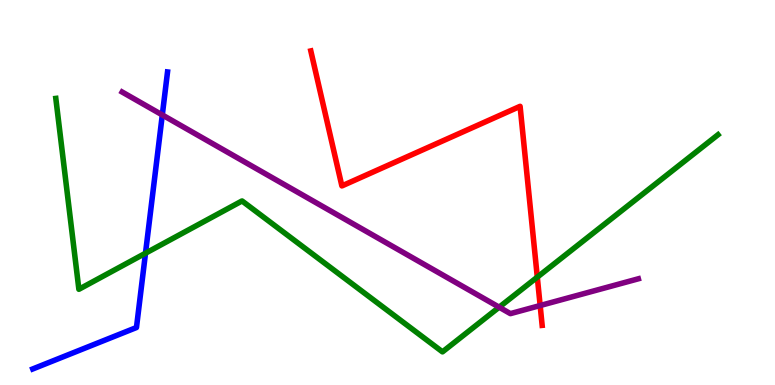[{'lines': ['blue', 'red'], 'intersections': []}, {'lines': ['green', 'red'], 'intersections': [{'x': 6.93, 'y': 2.8}]}, {'lines': ['purple', 'red'], 'intersections': [{'x': 6.97, 'y': 2.06}]}, {'lines': ['blue', 'green'], 'intersections': [{'x': 1.88, 'y': 3.42}]}, {'lines': ['blue', 'purple'], 'intersections': [{'x': 2.09, 'y': 7.01}]}, {'lines': ['green', 'purple'], 'intersections': [{'x': 6.44, 'y': 2.02}]}]